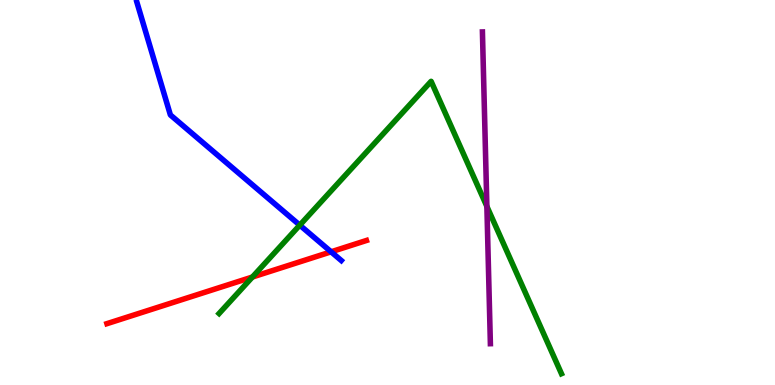[{'lines': ['blue', 'red'], 'intersections': [{'x': 4.27, 'y': 3.46}]}, {'lines': ['green', 'red'], 'intersections': [{'x': 3.26, 'y': 2.8}]}, {'lines': ['purple', 'red'], 'intersections': []}, {'lines': ['blue', 'green'], 'intersections': [{'x': 3.87, 'y': 4.15}]}, {'lines': ['blue', 'purple'], 'intersections': []}, {'lines': ['green', 'purple'], 'intersections': [{'x': 6.28, 'y': 4.64}]}]